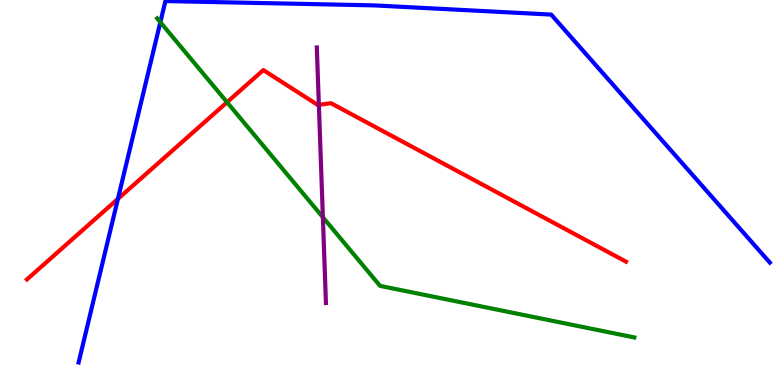[{'lines': ['blue', 'red'], 'intersections': [{'x': 1.52, 'y': 4.83}]}, {'lines': ['green', 'red'], 'intersections': [{'x': 2.93, 'y': 7.34}]}, {'lines': ['purple', 'red'], 'intersections': [{'x': 4.11, 'y': 7.28}]}, {'lines': ['blue', 'green'], 'intersections': [{'x': 2.07, 'y': 9.42}]}, {'lines': ['blue', 'purple'], 'intersections': []}, {'lines': ['green', 'purple'], 'intersections': [{'x': 4.17, 'y': 4.36}]}]